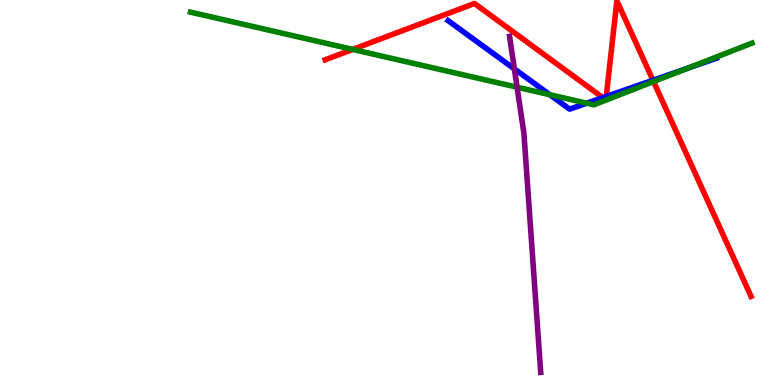[{'lines': ['blue', 'red'], 'intersections': [{'x': 7.78, 'y': 7.46}, {'x': 7.82, 'y': 7.49}, {'x': 8.43, 'y': 7.92}]}, {'lines': ['green', 'red'], 'intersections': [{'x': 4.55, 'y': 8.72}, {'x': 8.43, 'y': 7.88}]}, {'lines': ['purple', 'red'], 'intersections': []}, {'lines': ['blue', 'green'], 'intersections': [{'x': 7.09, 'y': 7.54}, {'x': 7.57, 'y': 7.32}, {'x': 8.87, 'y': 8.23}]}, {'lines': ['blue', 'purple'], 'intersections': [{'x': 6.64, 'y': 8.21}]}, {'lines': ['green', 'purple'], 'intersections': [{'x': 6.67, 'y': 7.74}]}]